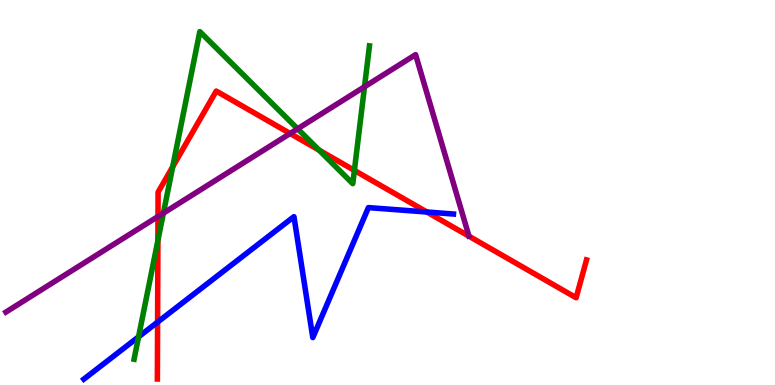[{'lines': ['blue', 'red'], 'intersections': [{'x': 2.03, 'y': 1.63}, {'x': 5.51, 'y': 4.49}]}, {'lines': ['green', 'red'], 'intersections': [{'x': 2.04, 'y': 3.75}, {'x': 2.23, 'y': 5.67}, {'x': 4.12, 'y': 6.1}, {'x': 4.57, 'y': 5.57}]}, {'lines': ['purple', 'red'], 'intersections': [{'x': 2.04, 'y': 4.38}, {'x': 3.74, 'y': 6.53}]}, {'lines': ['blue', 'green'], 'intersections': [{'x': 1.79, 'y': 1.25}]}, {'lines': ['blue', 'purple'], 'intersections': []}, {'lines': ['green', 'purple'], 'intersections': [{'x': 2.11, 'y': 4.46}, {'x': 3.84, 'y': 6.65}, {'x': 4.7, 'y': 7.75}]}]